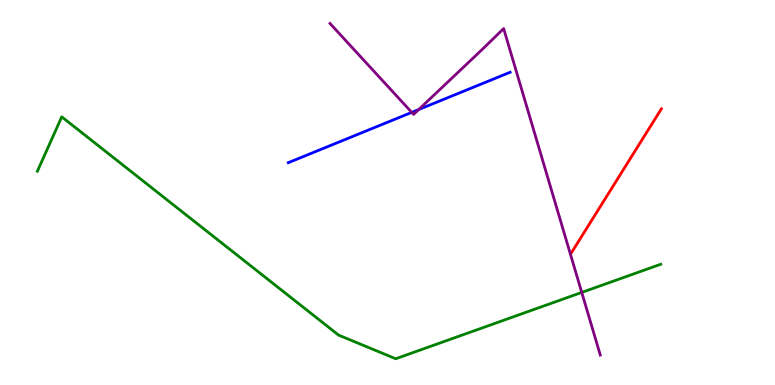[{'lines': ['blue', 'red'], 'intersections': []}, {'lines': ['green', 'red'], 'intersections': []}, {'lines': ['purple', 'red'], 'intersections': []}, {'lines': ['blue', 'green'], 'intersections': []}, {'lines': ['blue', 'purple'], 'intersections': [{'x': 5.31, 'y': 7.08}, {'x': 5.4, 'y': 7.16}]}, {'lines': ['green', 'purple'], 'intersections': [{'x': 7.51, 'y': 2.4}]}]